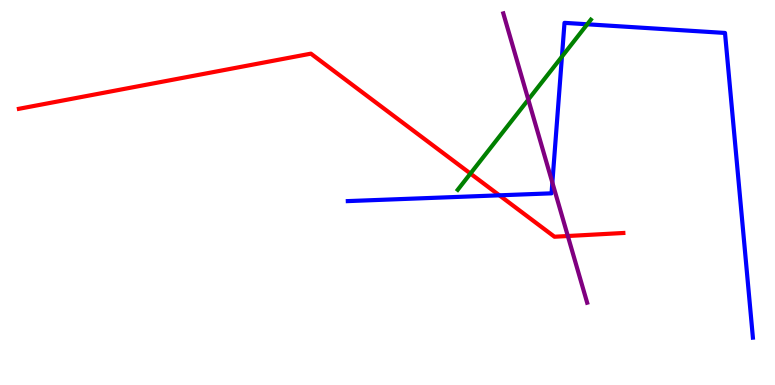[{'lines': ['blue', 'red'], 'intersections': [{'x': 6.44, 'y': 4.93}]}, {'lines': ['green', 'red'], 'intersections': [{'x': 6.07, 'y': 5.49}]}, {'lines': ['purple', 'red'], 'intersections': [{'x': 7.33, 'y': 3.87}]}, {'lines': ['blue', 'green'], 'intersections': [{'x': 7.25, 'y': 8.53}, {'x': 7.58, 'y': 9.37}]}, {'lines': ['blue', 'purple'], 'intersections': [{'x': 7.13, 'y': 5.26}]}, {'lines': ['green', 'purple'], 'intersections': [{'x': 6.82, 'y': 7.41}]}]